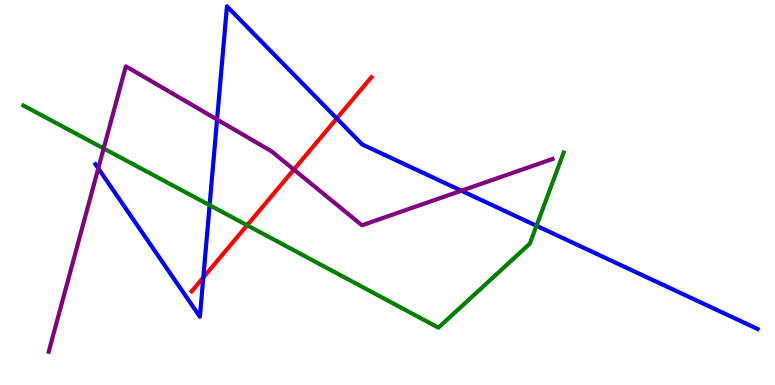[{'lines': ['blue', 'red'], 'intersections': [{'x': 2.62, 'y': 2.79}, {'x': 4.35, 'y': 6.92}]}, {'lines': ['green', 'red'], 'intersections': [{'x': 3.19, 'y': 4.15}]}, {'lines': ['purple', 'red'], 'intersections': [{'x': 3.79, 'y': 5.6}]}, {'lines': ['blue', 'green'], 'intersections': [{'x': 2.7, 'y': 4.67}, {'x': 6.92, 'y': 4.14}]}, {'lines': ['blue', 'purple'], 'intersections': [{'x': 1.27, 'y': 5.63}, {'x': 2.8, 'y': 6.9}, {'x': 5.95, 'y': 5.05}]}, {'lines': ['green', 'purple'], 'intersections': [{'x': 1.34, 'y': 6.14}]}]